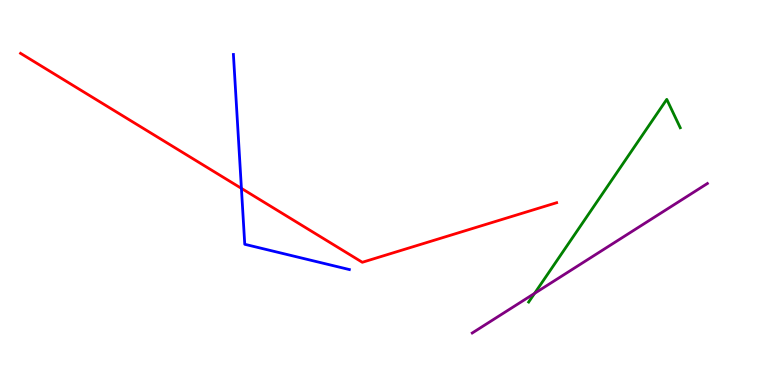[{'lines': ['blue', 'red'], 'intersections': [{'x': 3.11, 'y': 5.11}]}, {'lines': ['green', 'red'], 'intersections': []}, {'lines': ['purple', 'red'], 'intersections': []}, {'lines': ['blue', 'green'], 'intersections': []}, {'lines': ['blue', 'purple'], 'intersections': []}, {'lines': ['green', 'purple'], 'intersections': [{'x': 6.9, 'y': 2.38}]}]